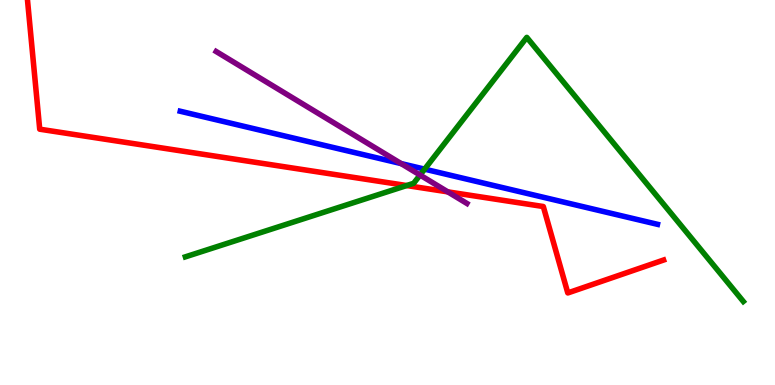[{'lines': ['blue', 'red'], 'intersections': []}, {'lines': ['green', 'red'], 'intersections': [{'x': 5.25, 'y': 5.18}]}, {'lines': ['purple', 'red'], 'intersections': [{'x': 5.78, 'y': 5.02}]}, {'lines': ['blue', 'green'], 'intersections': [{'x': 5.48, 'y': 5.61}]}, {'lines': ['blue', 'purple'], 'intersections': [{'x': 5.18, 'y': 5.75}]}, {'lines': ['green', 'purple'], 'intersections': [{'x': 5.42, 'y': 5.45}]}]